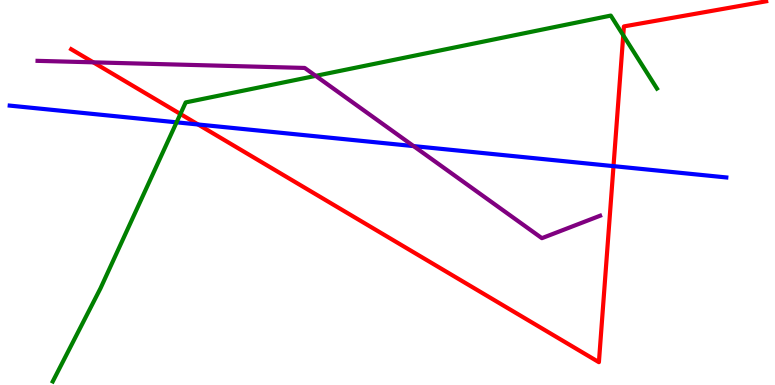[{'lines': ['blue', 'red'], 'intersections': [{'x': 2.56, 'y': 6.77}, {'x': 7.92, 'y': 5.68}]}, {'lines': ['green', 'red'], 'intersections': [{'x': 2.33, 'y': 7.04}, {'x': 8.04, 'y': 9.08}]}, {'lines': ['purple', 'red'], 'intersections': [{'x': 1.2, 'y': 8.38}]}, {'lines': ['blue', 'green'], 'intersections': [{'x': 2.28, 'y': 6.82}]}, {'lines': ['blue', 'purple'], 'intersections': [{'x': 5.34, 'y': 6.21}]}, {'lines': ['green', 'purple'], 'intersections': [{'x': 4.07, 'y': 8.03}]}]